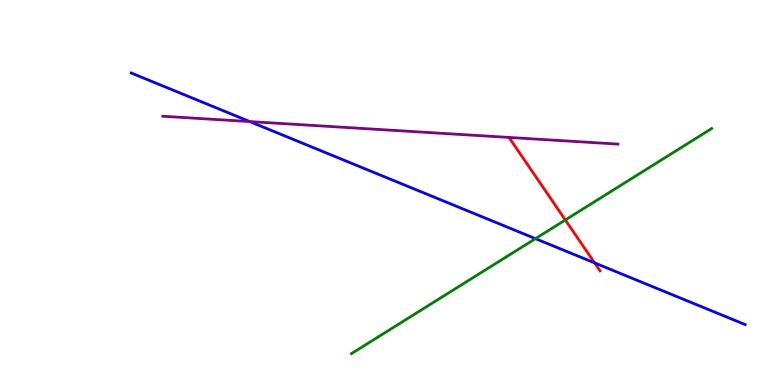[{'lines': ['blue', 'red'], 'intersections': [{'x': 7.67, 'y': 3.17}]}, {'lines': ['green', 'red'], 'intersections': [{'x': 7.29, 'y': 4.29}]}, {'lines': ['purple', 'red'], 'intersections': []}, {'lines': ['blue', 'green'], 'intersections': [{'x': 6.91, 'y': 3.8}]}, {'lines': ['blue', 'purple'], 'intersections': [{'x': 3.22, 'y': 6.84}]}, {'lines': ['green', 'purple'], 'intersections': []}]